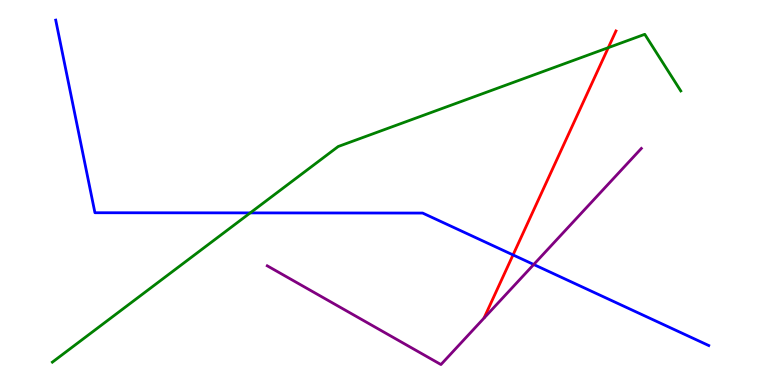[{'lines': ['blue', 'red'], 'intersections': [{'x': 6.62, 'y': 3.38}]}, {'lines': ['green', 'red'], 'intersections': [{'x': 7.85, 'y': 8.76}]}, {'lines': ['purple', 'red'], 'intersections': []}, {'lines': ['blue', 'green'], 'intersections': [{'x': 3.23, 'y': 4.47}]}, {'lines': ['blue', 'purple'], 'intersections': [{'x': 6.89, 'y': 3.13}]}, {'lines': ['green', 'purple'], 'intersections': []}]